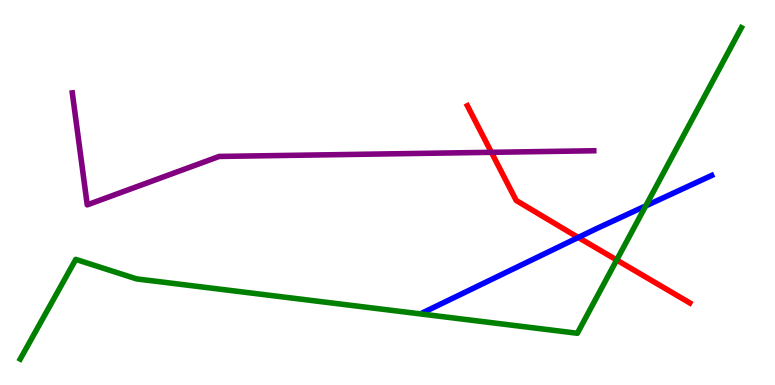[{'lines': ['blue', 'red'], 'intersections': [{'x': 7.46, 'y': 3.83}]}, {'lines': ['green', 'red'], 'intersections': [{'x': 7.96, 'y': 3.25}]}, {'lines': ['purple', 'red'], 'intersections': [{'x': 6.34, 'y': 6.04}]}, {'lines': ['blue', 'green'], 'intersections': [{'x': 8.33, 'y': 4.65}]}, {'lines': ['blue', 'purple'], 'intersections': []}, {'lines': ['green', 'purple'], 'intersections': []}]